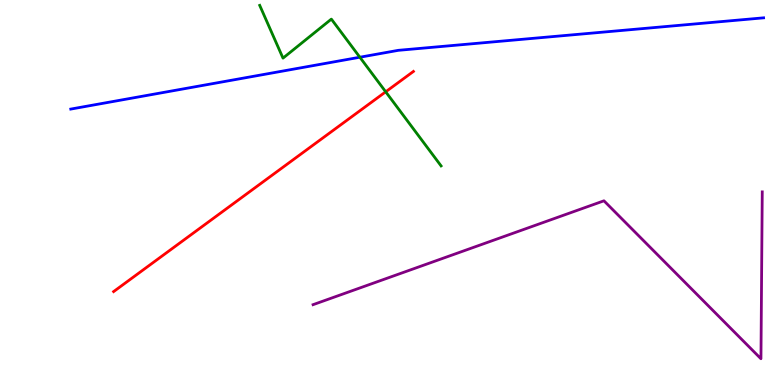[{'lines': ['blue', 'red'], 'intersections': []}, {'lines': ['green', 'red'], 'intersections': [{'x': 4.98, 'y': 7.62}]}, {'lines': ['purple', 'red'], 'intersections': []}, {'lines': ['blue', 'green'], 'intersections': [{'x': 4.64, 'y': 8.51}]}, {'lines': ['blue', 'purple'], 'intersections': []}, {'lines': ['green', 'purple'], 'intersections': []}]